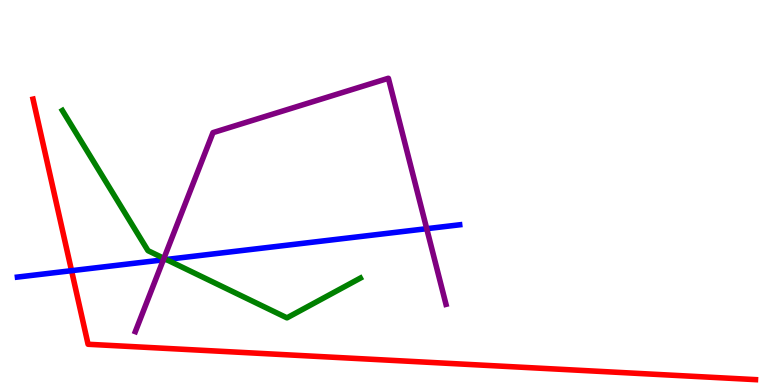[{'lines': ['blue', 'red'], 'intersections': [{'x': 0.923, 'y': 2.97}]}, {'lines': ['green', 'red'], 'intersections': []}, {'lines': ['purple', 'red'], 'intersections': []}, {'lines': ['blue', 'green'], 'intersections': [{'x': 2.15, 'y': 3.26}]}, {'lines': ['blue', 'purple'], 'intersections': [{'x': 2.11, 'y': 3.25}, {'x': 5.51, 'y': 4.06}]}, {'lines': ['green', 'purple'], 'intersections': [{'x': 2.12, 'y': 3.29}]}]